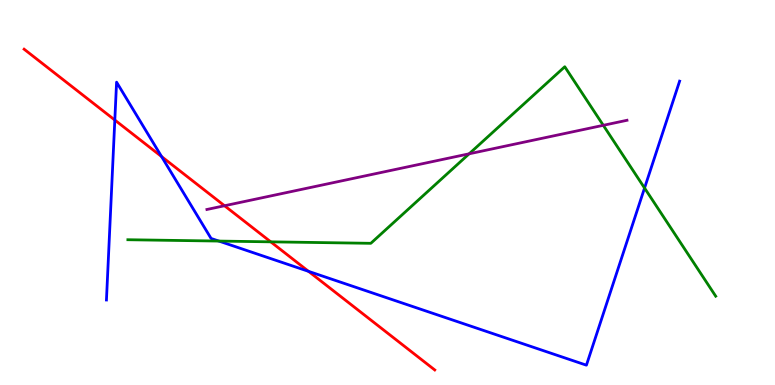[{'lines': ['blue', 'red'], 'intersections': [{'x': 1.48, 'y': 6.88}, {'x': 2.08, 'y': 5.93}, {'x': 3.98, 'y': 2.95}]}, {'lines': ['green', 'red'], 'intersections': [{'x': 3.49, 'y': 3.72}]}, {'lines': ['purple', 'red'], 'intersections': [{'x': 2.9, 'y': 4.66}]}, {'lines': ['blue', 'green'], 'intersections': [{'x': 2.82, 'y': 3.74}, {'x': 8.32, 'y': 5.12}]}, {'lines': ['blue', 'purple'], 'intersections': []}, {'lines': ['green', 'purple'], 'intersections': [{'x': 6.05, 'y': 6.01}, {'x': 7.78, 'y': 6.75}]}]